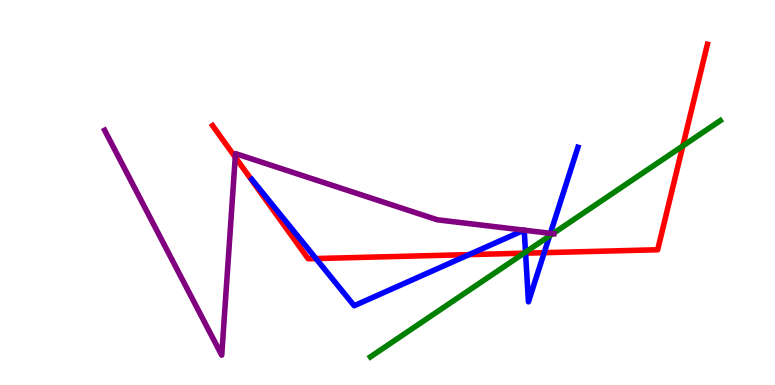[{'lines': ['blue', 'red'], 'intersections': [{'x': 4.08, 'y': 3.28}, {'x': 6.05, 'y': 3.39}, {'x': 6.78, 'y': 3.42}, {'x': 7.02, 'y': 3.44}]}, {'lines': ['green', 'red'], 'intersections': [{'x': 6.76, 'y': 3.42}, {'x': 8.81, 'y': 6.21}]}, {'lines': ['purple', 'red'], 'intersections': [{'x': 3.04, 'y': 5.92}]}, {'lines': ['blue', 'green'], 'intersections': [{'x': 6.78, 'y': 3.45}, {'x': 7.09, 'y': 3.87}]}, {'lines': ['blue', 'purple'], 'intersections': [{'x': 6.76, 'y': 4.02}, {'x': 6.76, 'y': 4.02}, {'x': 7.1, 'y': 3.94}]}, {'lines': ['green', 'purple'], 'intersections': [{'x': 7.13, 'y': 3.93}]}]